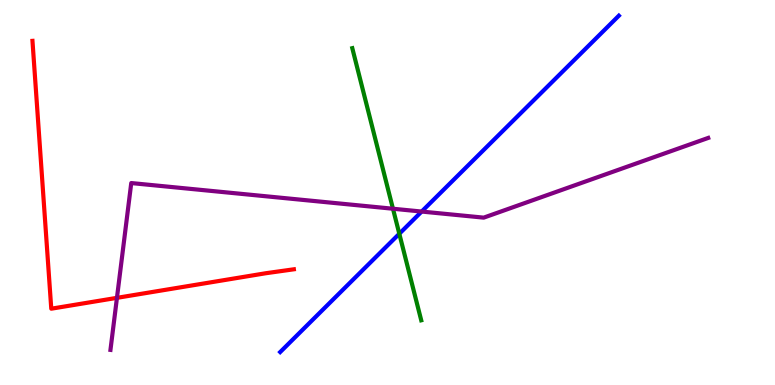[{'lines': ['blue', 'red'], 'intersections': []}, {'lines': ['green', 'red'], 'intersections': []}, {'lines': ['purple', 'red'], 'intersections': [{'x': 1.51, 'y': 2.26}]}, {'lines': ['blue', 'green'], 'intersections': [{'x': 5.15, 'y': 3.93}]}, {'lines': ['blue', 'purple'], 'intersections': [{'x': 5.44, 'y': 4.51}]}, {'lines': ['green', 'purple'], 'intersections': [{'x': 5.07, 'y': 4.58}]}]